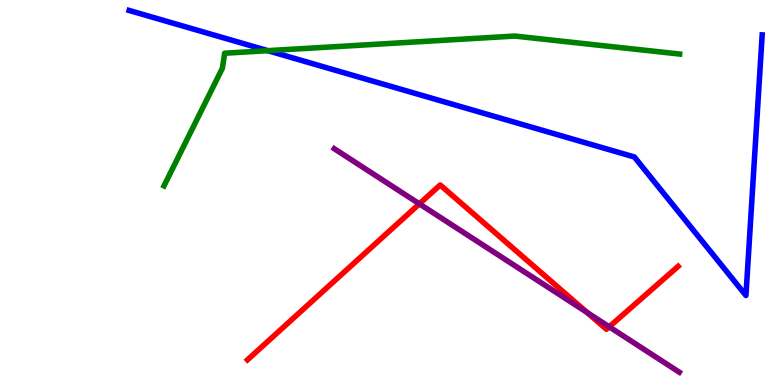[{'lines': ['blue', 'red'], 'intersections': []}, {'lines': ['green', 'red'], 'intersections': []}, {'lines': ['purple', 'red'], 'intersections': [{'x': 5.41, 'y': 4.71}, {'x': 7.58, 'y': 1.88}, {'x': 7.86, 'y': 1.51}]}, {'lines': ['blue', 'green'], 'intersections': [{'x': 3.46, 'y': 8.68}]}, {'lines': ['blue', 'purple'], 'intersections': []}, {'lines': ['green', 'purple'], 'intersections': []}]